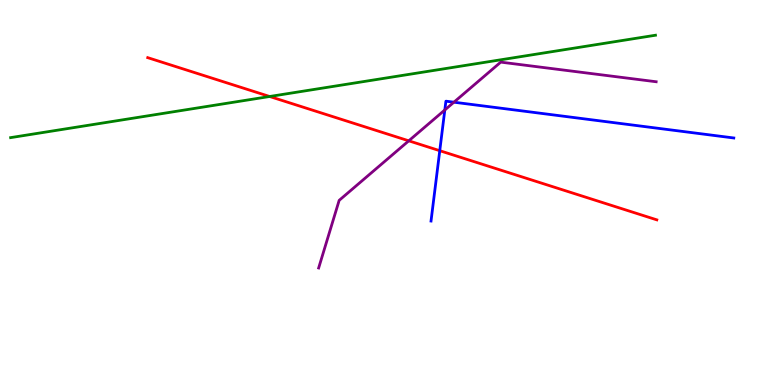[{'lines': ['blue', 'red'], 'intersections': [{'x': 5.67, 'y': 6.09}]}, {'lines': ['green', 'red'], 'intersections': [{'x': 3.48, 'y': 7.49}]}, {'lines': ['purple', 'red'], 'intersections': [{'x': 5.27, 'y': 6.34}]}, {'lines': ['blue', 'green'], 'intersections': []}, {'lines': ['blue', 'purple'], 'intersections': [{'x': 5.74, 'y': 7.14}, {'x': 5.86, 'y': 7.35}]}, {'lines': ['green', 'purple'], 'intersections': []}]